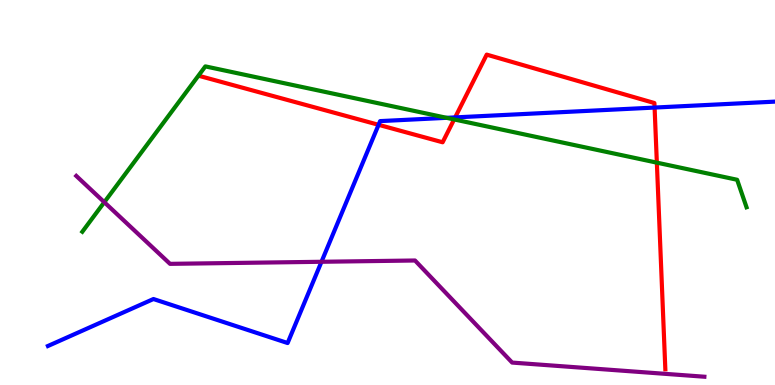[{'lines': ['blue', 'red'], 'intersections': [{'x': 4.88, 'y': 6.76}, {'x': 5.87, 'y': 6.95}, {'x': 8.45, 'y': 7.21}]}, {'lines': ['green', 'red'], 'intersections': [{'x': 5.86, 'y': 6.9}, {'x': 8.48, 'y': 5.78}]}, {'lines': ['purple', 'red'], 'intersections': []}, {'lines': ['blue', 'green'], 'intersections': [{'x': 5.76, 'y': 6.94}]}, {'lines': ['blue', 'purple'], 'intersections': [{'x': 4.15, 'y': 3.2}]}, {'lines': ['green', 'purple'], 'intersections': [{'x': 1.35, 'y': 4.75}]}]